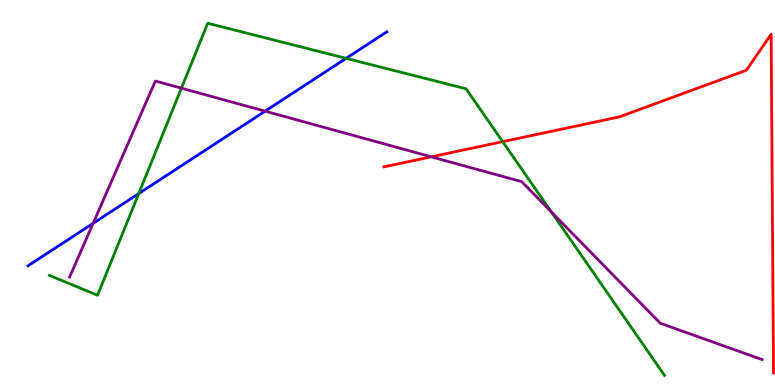[{'lines': ['blue', 'red'], 'intersections': []}, {'lines': ['green', 'red'], 'intersections': [{'x': 6.49, 'y': 6.32}]}, {'lines': ['purple', 'red'], 'intersections': [{'x': 5.56, 'y': 5.93}]}, {'lines': ['blue', 'green'], 'intersections': [{'x': 1.79, 'y': 4.97}, {'x': 4.47, 'y': 8.48}]}, {'lines': ['blue', 'purple'], 'intersections': [{'x': 1.2, 'y': 4.2}, {'x': 3.42, 'y': 7.11}]}, {'lines': ['green', 'purple'], 'intersections': [{'x': 2.34, 'y': 7.71}, {'x': 7.11, 'y': 4.5}]}]